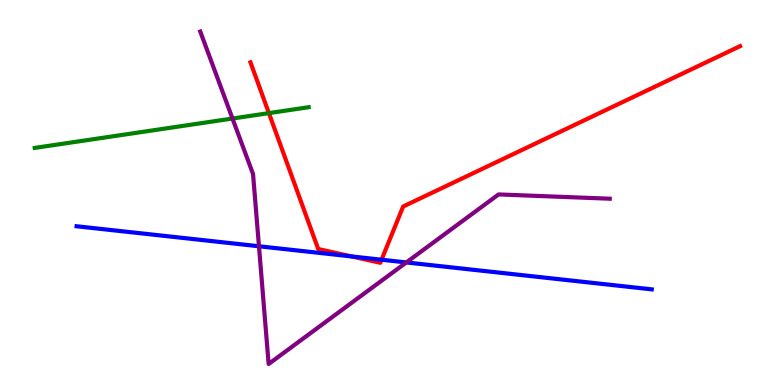[{'lines': ['blue', 'red'], 'intersections': [{'x': 4.54, 'y': 3.34}, {'x': 4.92, 'y': 3.25}]}, {'lines': ['green', 'red'], 'intersections': [{'x': 3.47, 'y': 7.06}]}, {'lines': ['purple', 'red'], 'intersections': []}, {'lines': ['blue', 'green'], 'intersections': []}, {'lines': ['blue', 'purple'], 'intersections': [{'x': 3.34, 'y': 3.6}, {'x': 5.24, 'y': 3.18}]}, {'lines': ['green', 'purple'], 'intersections': [{'x': 3.0, 'y': 6.92}]}]